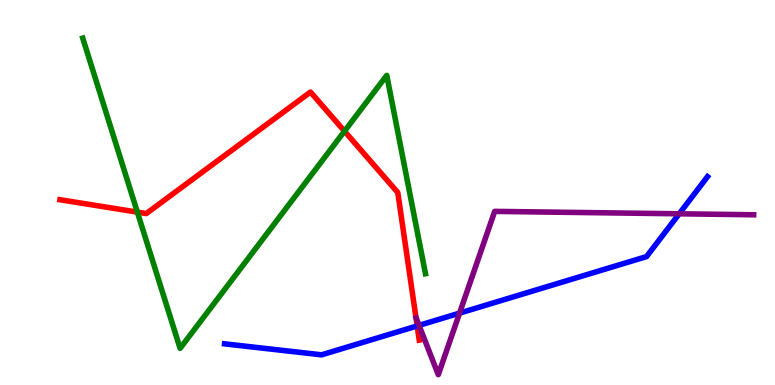[{'lines': ['blue', 'red'], 'intersections': [{'x': 5.38, 'y': 1.53}]}, {'lines': ['green', 'red'], 'intersections': [{'x': 1.77, 'y': 4.49}, {'x': 4.45, 'y': 6.59}]}, {'lines': ['purple', 'red'], 'intersections': []}, {'lines': ['blue', 'green'], 'intersections': []}, {'lines': ['blue', 'purple'], 'intersections': [{'x': 5.41, 'y': 1.55}, {'x': 5.93, 'y': 1.87}, {'x': 8.76, 'y': 4.45}]}, {'lines': ['green', 'purple'], 'intersections': []}]